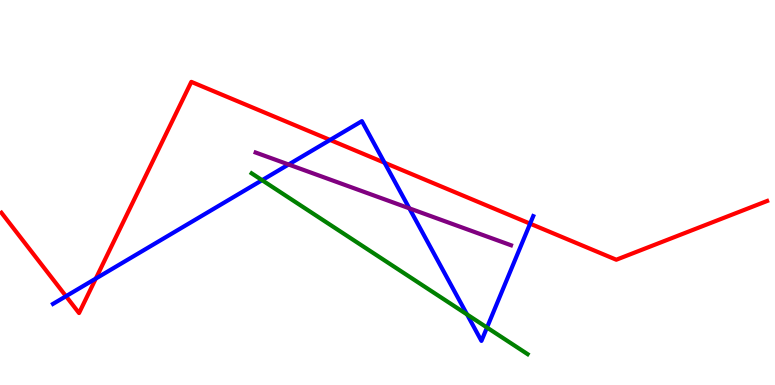[{'lines': ['blue', 'red'], 'intersections': [{'x': 0.852, 'y': 2.31}, {'x': 1.24, 'y': 2.76}, {'x': 4.26, 'y': 6.37}, {'x': 4.96, 'y': 5.77}, {'x': 6.84, 'y': 4.19}]}, {'lines': ['green', 'red'], 'intersections': []}, {'lines': ['purple', 'red'], 'intersections': []}, {'lines': ['blue', 'green'], 'intersections': [{'x': 3.38, 'y': 5.32}, {'x': 6.03, 'y': 1.83}, {'x': 6.28, 'y': 1.49}]}, {'lines': ['blue', 'purple'], 'intersections': [{'x': 3.72, 'y': 5.73}, {'x': 5.28, 'y': 4.59}]}, {'lines': ['green', 'purple'], 'intersections': []}]